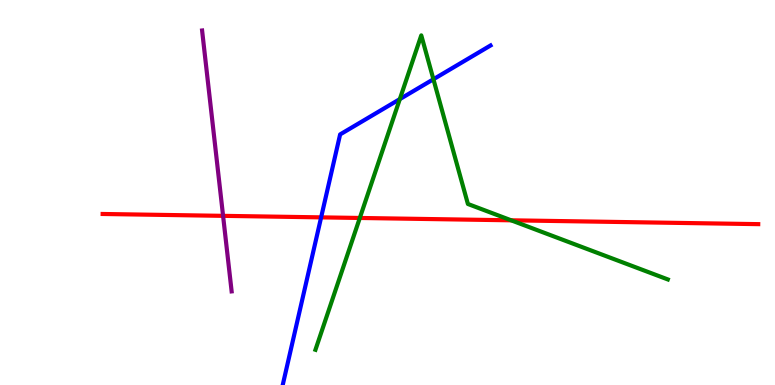[{'lines': ['blue', 'red'], 'intersections': [{'x': 4.14, 'y': 4.35}]}, {'lines': ['green', 'red'], 'intersections': [{'x': 4.64, 'y': 4.34}, {'x': 6.6, 'y': 4.28}]}, {'lines': ['purple', 'red'], 'intersections': [{'x': 2.88, 'y': 4.39}]}, {'lines': ['blue', 'green'], 'intersections': [{'x': 5.16, 'y': 7.43}, {'x': 5.59, 'y': 7.94}]}, {'lines': ['blue', 'purple'], 'intersections': []}, {'lines': ['green', 'purple'], 'intersections': []}]